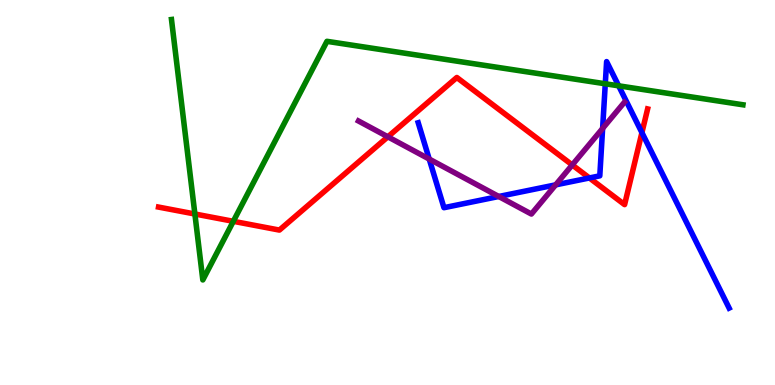[{'lines': ['blue', 'red'], 'intersections': [{'x': 7.61, 'y': 5.38}, {'x': 8.28, 'y': 6.56}]}, {'lines': ['green', 'red'], 'intersections': [{'x': 2.51, 'y': 4.44}, {'x': 3.01, 'y': 4.25}]}, {'lines': ['purple', 'red'], 'intersections': [{'x': 5.0, 'y': 6.45}, {'x': 7.38, 'y': 5.72}]}, {'lines': ['blue', 'green'], 'intersections': [{'x': 7.81, 'y': 7.82}, {'x': 7.98, 'y': 7.77}]}, {'lines': ['blue', 'purple'], 'intersections': [{'x': 5.54, 'y': 5.87}, {'x': 6.44, 'y': 4.9}, {'x': 7.17, 'y': 5.2}, {'x': 7.78, 'y': 6.66}]}, {'lines': ['green', 'purple'], 'intersections': []}]